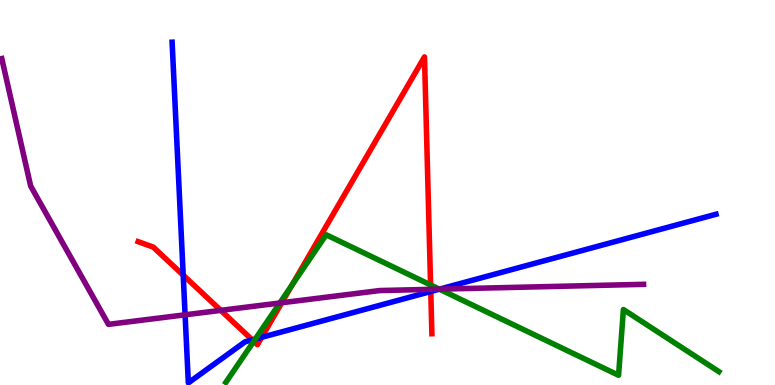[{'lines': ['blue', 'red'], 'intersections': [{'x': 2.36, 'y': 2.85}, {'x': 3.25, 'y': 1.17}, {'x': 3.38, 'y': 1.24}, {'x': 5.56, 'y': 2.43}]}, {'lines': ['green', 'red'], 'intersections': [{'x': 3.27, 'y': 1.14}, {'x': 3.77, 'y': 2.6}, {'x': 5.56, 'y': 2.6}]}, {'lines': ['purple', 'red'], 'intersections': [{'x': 2.85, 'y': 1.94}, {'x': 3.64, 'y': 2.14}, {'x': 5.56, 'y': 2.48}]}, {'lines': ['blue', 'green'], 'intersections': [{'x': 3.29, 'y': 1.19}, {'x': 5.67, 'y': 2.49}]}, {'lines': ['blue', 'purple'], 'intersections': [{'x': 2.39, 'y': 1.82}, {'x': 5.67, 'y': 2.49}]}, {'lines': ['green', 'purple'], 'intersections': [{'x': 3.61, 'y': 2.13}, {'x': 5.67, 'y': 2.49}]}]